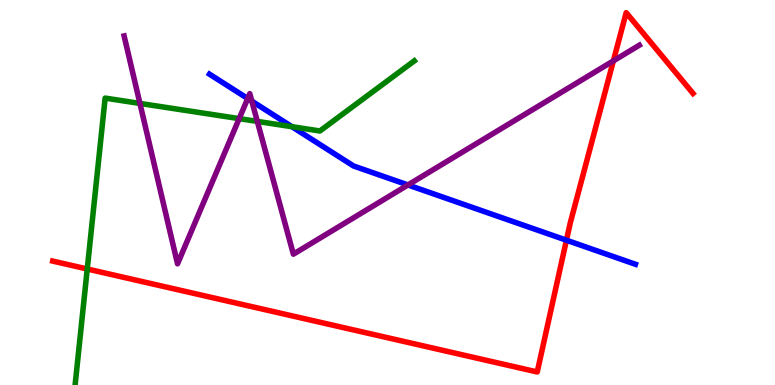[{'lines': ['blue', 'red'], 'intersections': [{'x': 7.31, 'y': 3.76}]}, {'lines': ['green', 'red'], 'intersections': [{'x': 1.13, 'y': 3.01}]}, {'lines': ['purple', 'red'], 'intersections': [{'x': 7.91, 'y': 8.42}]}, {'lines': ['blue', 'green'], 'intersections': [{'x': 3.77, 'y': 6.71}]}, {'lines': ['blue', 'purple'], 'intersections': [{'x': 3.2, 'y': 7.44}, {'x': 3.25, 'y': 7.37}, {'x': 5.26, 'y': 5.2}]}, {'lines': ['green', 'purple'], 'intersections': [{'x': 1.81, 'y': 7.31}, {'x': 3.09, 'y': 6.92}, {'x': 3.32, 'y': 6.85}]}]